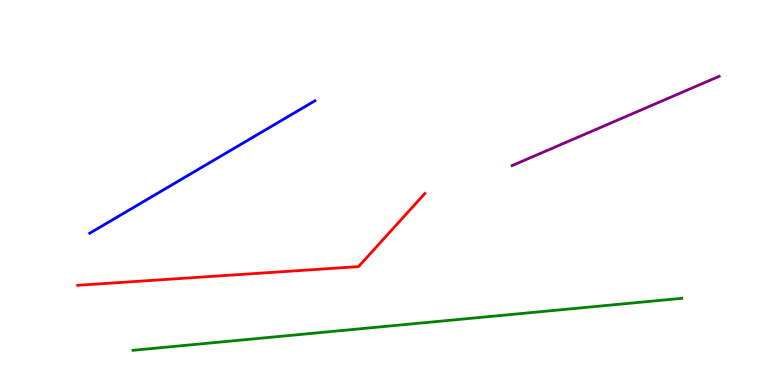[{'lines': ['blue', 'red'], 'intersections': []}, {'lines': ['green', 'red'], 'intersections': []}, {'lines': ['purple', 'red'], 'intersections': []}, {'lines': ['blue', 'green'], 'intersections': []}, {'lines': ['blue', 'purple'], 'intersections': []}, {'lines': ['green', 'purple'], 'intersections': []}]